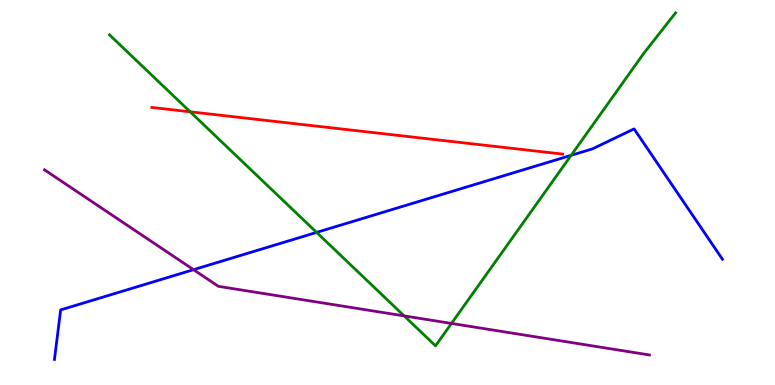[{'lines': ['blue', 'red'], 'intersections': []}, {'lines': ['green', 'red'], 'intersections': [{'x': 2.45, 'y': 7.1}]}, {'lines': ['purple', 'red'], 'intersections': []}, {'lines': ['blue', 'green'], 'intersections': [{'x': 4.09, 'y': 3.96}, {'x': 7.37, 'y': 5.97}]}, {'lines': ['blue', 'purple'], 'intersections': [{'x': 2.5, 'y': 3.0}]}, {'lines': ['green', 'purple'], 'intersections': [{'x': 5.21, 'y': 1.79}, {'x': 5.83, 'y': 1.6}]}]